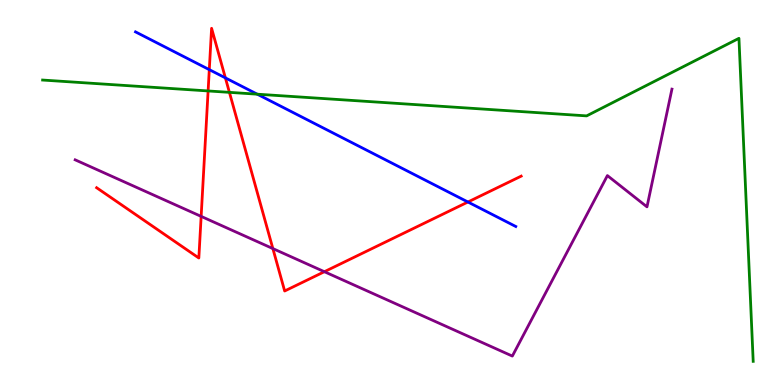[{'lines': ['blue', 'red'], 'intersections': [{'x': 2.7, 'y': 8.19}, {'x': 2.91, 'y': 7.98}, {'x': 6.04, 'y': 4.75}]}, {'lines': ['green', 'red'], 'intersections': [{'x': 2.69, 'y': 7.64}, {'x': 2.96, 'y': 7.6}]}, {'lines': ['purple', 'red'], 'intersections': [{'x': 2.6, 'y': 4.38}, {'x': 3.52, 'y': 3.54}, {'x': 4.19, 'y': 2.94}]}, {'lines': ['blue', 'green'], 'intersections': [{'x': 3.32, 'y': 7.55}]}, {'lines': ['blue', 'purple'], 'intersections': []}, {'lines': ['green', 'purple'], 'intersections': []}]